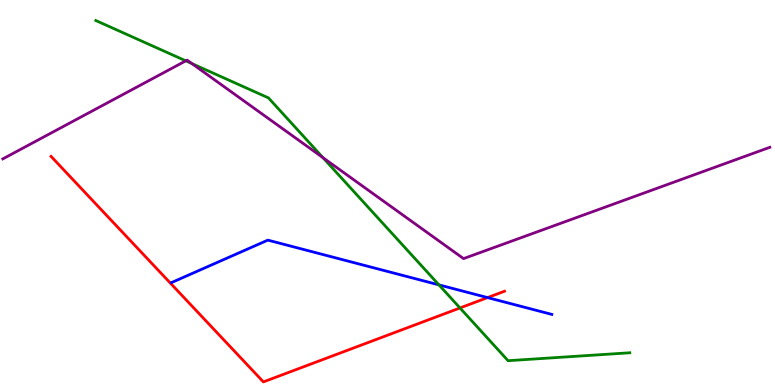[{'lines': ['blue', 'red'], 'intersections': [{'x': 6.29, 'y': 2.27}]}, {'lines': ['green', 'red'], 'intersections': [{'x': 5.94, 'y': 2.0}]}, {'lines': ['purple', 'red'], 'intersections': []}, {'lines': ['blue', 'green'], 'intersections': [{'x': 5.66, 'y': 2.6}]}, {'lines': ['blue', 'purple'], 'intersections': []}, {'lines': ['green', 'purple'], 'intersections': [{'x': 2.4, 'y': 8.42}, {'x': 2.48, 'y': 8.35}, {'x': 4.17, 'y': 5.9}]}]